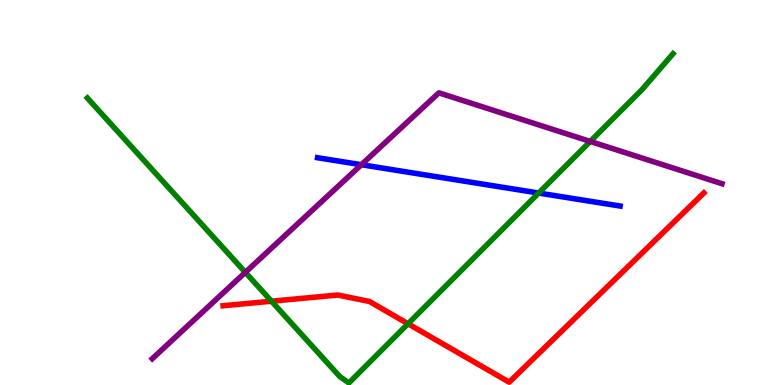[{'lines': ['blue', 'red'], 'intersections': []}, {'lines': ['green', 'red'], 'intersections': [{'x': 3.5, 'y': 2.18}, {'x': 5.27, 'y': 1.59}]}, {'lines': ['purple', 'red'], 'intersections': []}, {'lines': ['blue', 'green'], 'intersections': [{'x': 6.95, 'y': 4.99}]}, {'lines': ['blue', 'purple'], 'intersections': [{'x': 4.66, 'y': 5.72}]}, {'lines': ['green', 'purple'], 'intersections': [{'x': 3.17, 'y': 2.93}, {'x': 7.62, 'y': 6.33}]}]